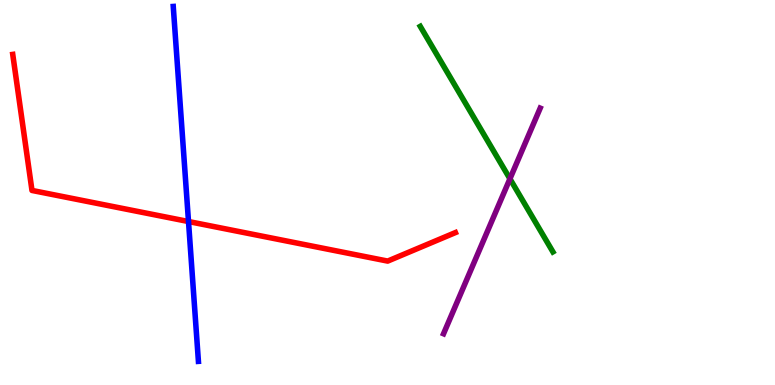[{'lines': ['blue', 'red'], 'intersections': [{'x': 2.43, 'y': 4.25}]}, {'lines': ['green', 'red'], 'intersections': []}, {'lines': ['purple', 'red'], 'intersections': []}, {'lines': ['blue', 'green'], 'intersections': []}, {'lines': ['blue', 'purple'], 'intersections': []}, {'lines': ['green', 'purple'], 'intersections': [{'x': 6.58, 'y': 5.36}]}]